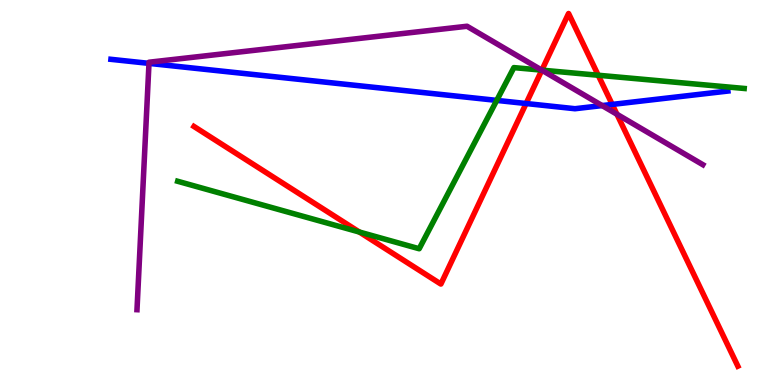[{'lines': ['blue', 'red'], 'intersections': [{'x': 6.79, 'y': 7.31}, {'x': 7.9, 'y': 7.29}]}, {'lines': ['green', 'red'], 'intersections': [{'x': 4.64, 'y': 3.97}, {'x': 6.99, 'y': 8.18}, {'x': 7.72, 'y': 8.05}]}, {'lines': ['purple', 'red'], 'intersections': [{'x': 6.99, 'y': 8.18}, {'x': 7.96, 'y': 7.03}]}, {'lines': ['blue', 'green'], 'intersections': [{'x': 6.41, 'y': 7.39}]}, {'lines': ['blue', 'purple'], 'intersections': [{'x': 1.92, 'y': 8.35}, {'x': 7.77, 'y': 7.26}]}, {'lines': ['green', 'purple'], 'intersections': [{'x': 6.99, 'y': 8.18}]}]